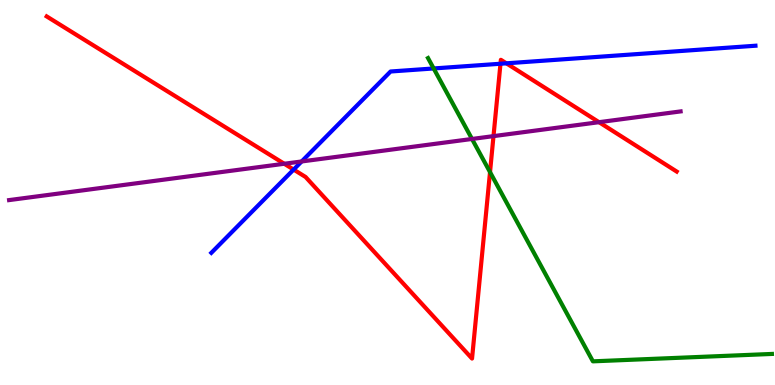[{'lines': ['blue', 'red'], 'intersections': [{'x': 3.79, 'y': 5.6}, {'x': 6.46, 'y': 8.34}, {'x': 6.53, 'y': 8.36}]}, {'lines': ['green', 'red'], 'intersections': [{'x': 6.32, 'y': 5.53}]}, {'lines': ['purple', 'red'], 'intersections': [{'x': 3.67, 'y': 5.75}, {'x': 6.37, 'y': 6.46}, {'x': 7.73, 'y': 6.83}]}, {'lines': ['blue', 'green'], 'intersections': [{'x': 5.6, 'y': 8.22}]}, {'lines': ['blue', 'purple'], 'intersections': [{'x': 3.89, 'y': 5.81}]}, {'lines': ['green', 'purple'], 'intersections': [{'x': 6.09, 'y': 6.39}]}]